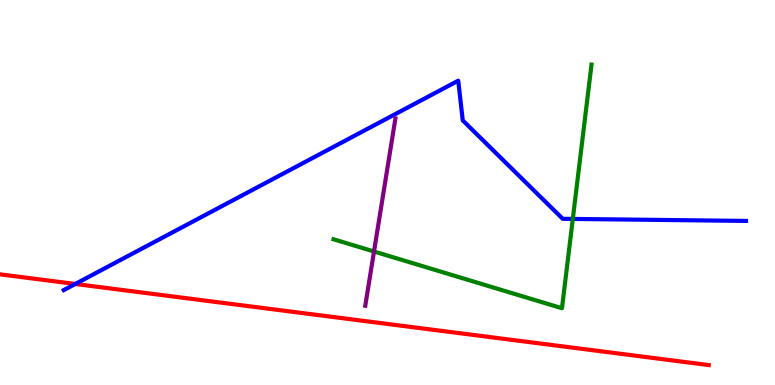[{'lines': ['blue', 'red'], 'intersections': [{'x': 0.971, 'y': 2.62}]}, {'lines': ['green', 'red'], 'intersections': []}, {'lines': ['purple', 'red'], 'intersections': []}, {'lines': ['blue', 'green'], 'intersections': [{'x': 7.39, 'y': 4.31}]}, {'lines': ['blue', 'purple'], 'intersections': []}, {'lines': ['green', 'purple'], 'intersections': [{'x': 4.83, 'y': 3.47}]}]